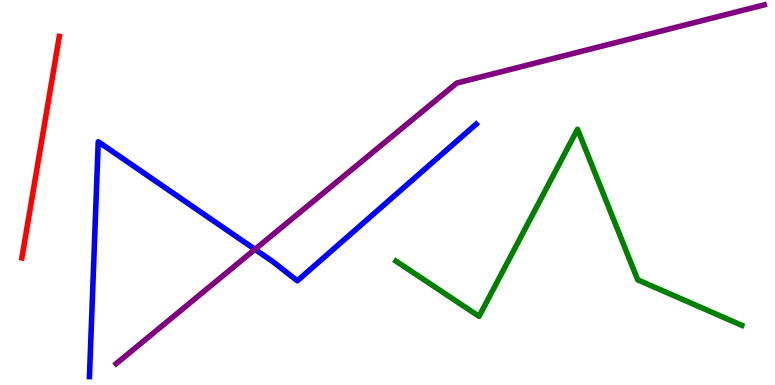[{'lines': ['blue', 'red'], 'intersections': []}, {'lines': ['green', 'red'], 'intersections': []}, {'lines': ['purple', 'red'], 'intersections': []}, {'lines': ['blue', 'green'], 'intersections': []}, {'lines': ['blue', 'purple'], 'intersections': [{'x': 3.29, 'y': 3.52}]}, {'lines': ['green', 'purple'], 'intersections': []}]